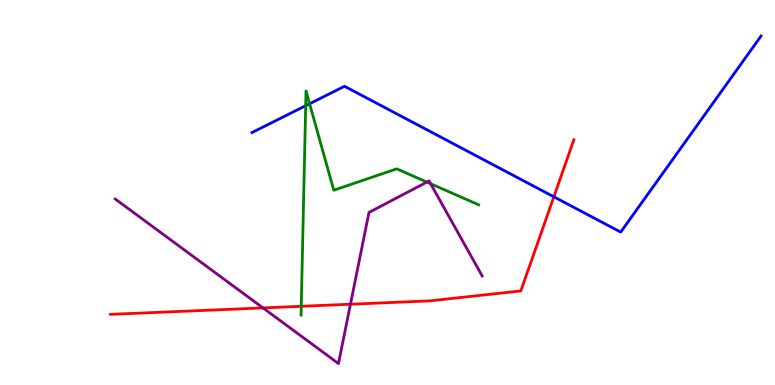[{'lines': ['blue', 'red'], 'intersections': [{'x': 7.15, 'y': 4.89}]}, {'lines': ['green', 'red'], 'intersections': [{'x': 3.89, 'y': 2.04}]}, {'lines': ['purple', 'red'], 'intersections': [{'x': 3.39, 'y': 2.0}, {'x': 4.52, 'y': 2.1}]}, {'lines': ['blue', 'green'], 'intersections': [{'x': 3.94, 'y': 7.25}, {'x': 3.99, 'y': 7.31}]}, {'lines': ['blue', 'purple'], 'intersections': []}, {'lines': ['green', 'purple'], 'intersections': [{'x': 5.51, 'y': 5.27}, {'x': 5.56, 'y': 5.23}]}]